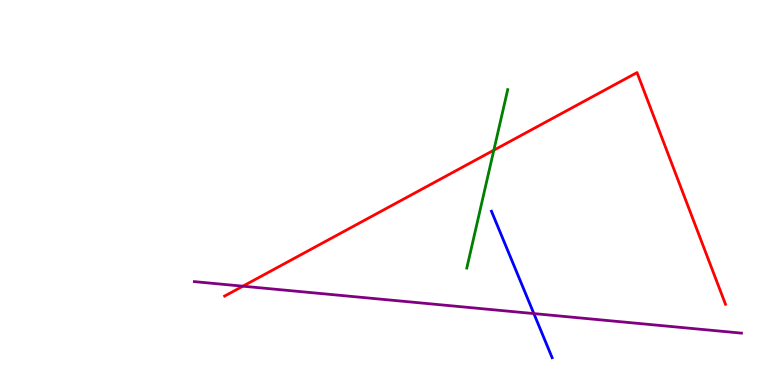[{'lines': ['blue', 'red'], 'intersections': []}, {'lines': ['green', 'red'], 'intersections': [{'x': 6.37, 'y': 6.1}]}, {'lines': ['purple', 'red'], 'intersections': [{'x': 3.13, 'y': 2.57}]}, {'lines': ['blue', 'green'], 'intersections': []}, {'lines': ['blue', 'purple'], 'intersections': [{'x': 6.89, 'y': 1.85}]}, {'lines': ['green', 'purple'], 'intersections': []}]